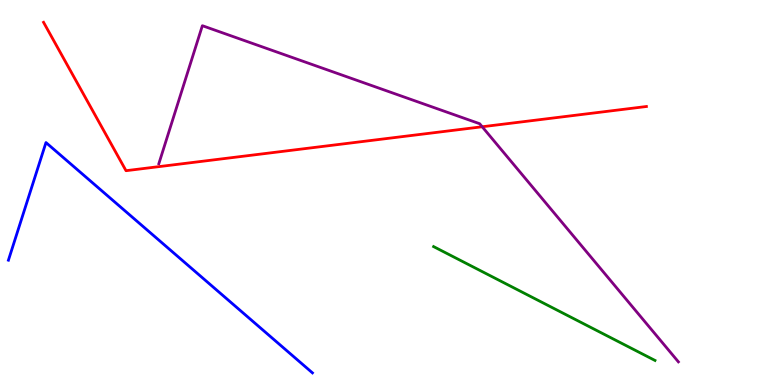[{'lines': ['blue', 'red'], 'intersections': []}, {'lines': ['green', 'red'], 'intersections': []}, {'lines': ['purple', 'red'], 'intersections': [{'x': 6.22, 'y': 6.71}]}, {'lines': ['blue', 'green'], 'intersections': []}, {'lines': ['blue', 'purple'], 'intersections': []}, {'lines': ['green', 'purple'], 'intersections': []}]